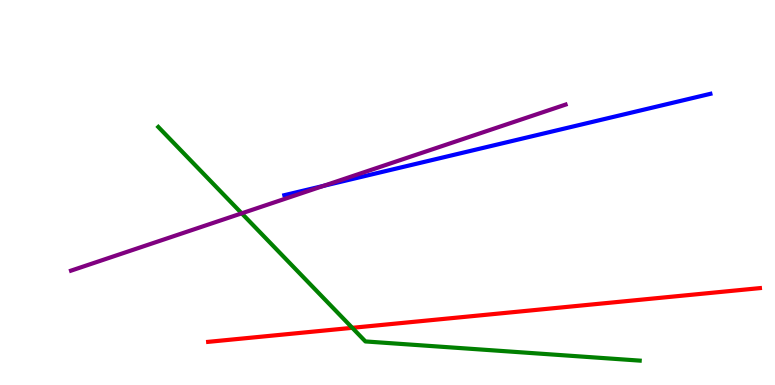[{'lines': ['blue', 'red'], 'intersections': []}, {'lines': ['green', 'red'], 'intersections': [{'x': 4.55, 'y': 1.49}]}, {'lines': ['purple', 'red'], 'intersections': []}, {'lines': ['blue', 'green'], 'intersections': []}, {'lines': ['blue', 'purple'], 'intersections': [{'x': 4.17, 'y': 5.17}]}, {'lines': ['green', 'purple'], 'intersections': [{'x': 3.12, 'y': 4.46}]}]